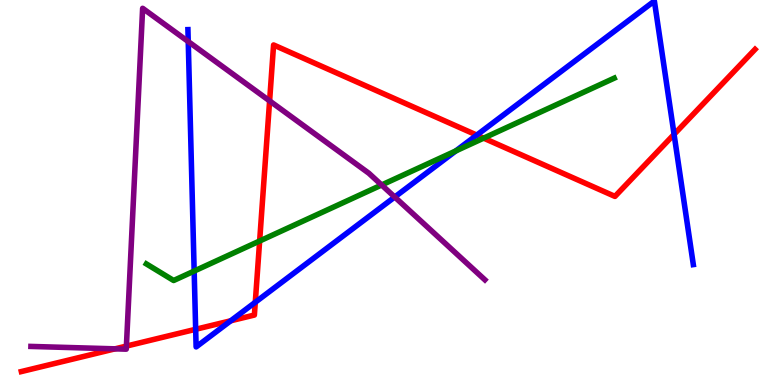[{'lines': ['blue', 'red'], 'intersections': [{'x': 2.52, 'y': 1.45}, {'x': 2.98, 'y': 1.67}, {'x': 3.29, 'y': 2.15}, {'x': 6.15, 'y': 6.49}, {'x': 8.7, 'y': 6.51}]}, {'lines': ['green', 'red'], 'intersections': [{'x': 3.35, 'y': 3.74}, {'x': 6.24, 'y': 6.41}]}, {'lines': ['purple', 'red'], 'intersections': [{'x': 1.48, 'y': 0.939}, {'x': 1.63, 'y': 1.01}, {'x': 3.48, 'y': 7.38}]}, {'lines': ['blue', 'green'], 'intersections': [{'x': 2.51, 'y': 2.96}, {'x': 5.88, 'y': 6.08}]}, {'lines': ['blue', 'purple'], 'intersections': [{'x': 2.43, 'y': 8.92}, {'x': 5.09, 'y': 4.88}]}, {'lines': ['green', 'purple'], 'intersections': [{'x': 4.92, 'y': 5.2}]}]